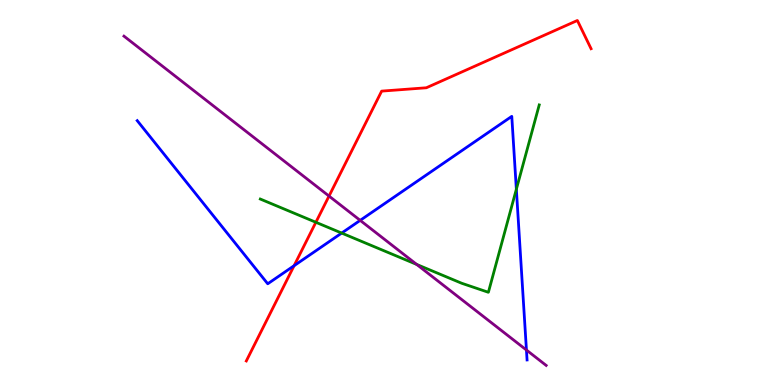[{'lines': ['blue', 'red'], 'intersections': [{'x': 3.79, 'y': 3.1}]}, {'lines': ['green', 'red'], 'intersections': [{'x': 4.08, 'y': 4.23}]}, {'lines': ['purple', 'red'], 'intersections': [{'x': 4.25, 'y': 4.91}]}, {'lines': ['blue', 'green'], 'intersections': [{'x': 4.41, 'y': 3.95}, {'x': 6.66, 'y': 5.08}]}, {'lines': ['blue', 'purple'], 'intersections': [{'x': 4.65, 'y': 4.28}, {'x': 6.79, 'y': 0.908}]}, {'lines': ['green', 'purple'], 'intersections': [{'x': 5.38, 'y': 3.13}]}]